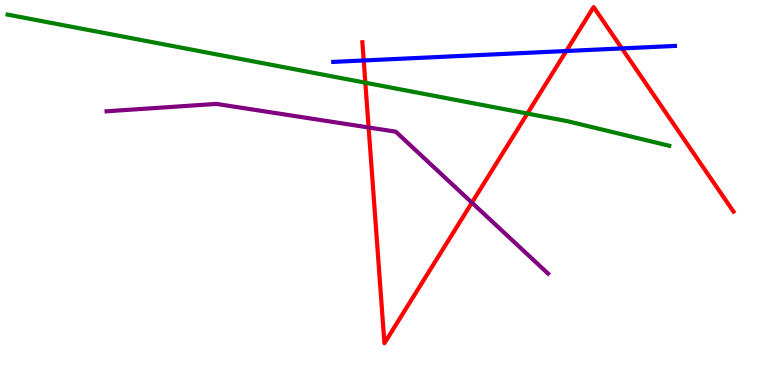[{'lines': ['blue', 'red'], 'intersections': [{'x': 4.69, 'y': 8.43}, {'x': 7.31, 'y': 8.68}, {'x': 8.02, 'y': 8.74}]}, {'lines': ['green', 'red'], 'intersections': [{'x': 4.71, 'y': 7.85}, {'x': 6.8, 'y': 7.05}]}, {'lines': ['purple', 'red'], 'intersections': [{'x': 4.76, 'y': 6.69}, {'x': 6.09, 'y': 4.74}]}, {'lines': ['blue', 'green'], 'intersections': []}, {'lines': ['blue', 'purple'], 'intersections': []}, {'lines': ['green', 'purple'], 'intersections': []}]